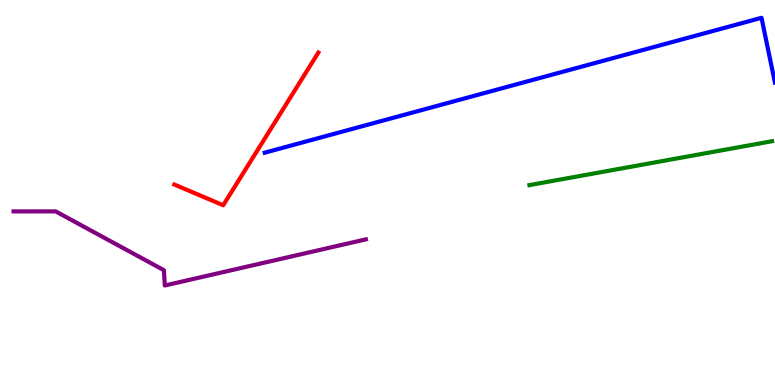[{'lines': ['blue', 'red'], 'intersections': []}, {'lines': ['green', 'red'], 'intersections': []}, {'lines': ['purple', 'red'], 'intersections': []}, {'lines': ['blue', 'green'], 'intersections': []}, {'lines': ['blue', 'purple'], 'intersections': []}, {'lines': ['green', 'purple'], 'intersections': []}]